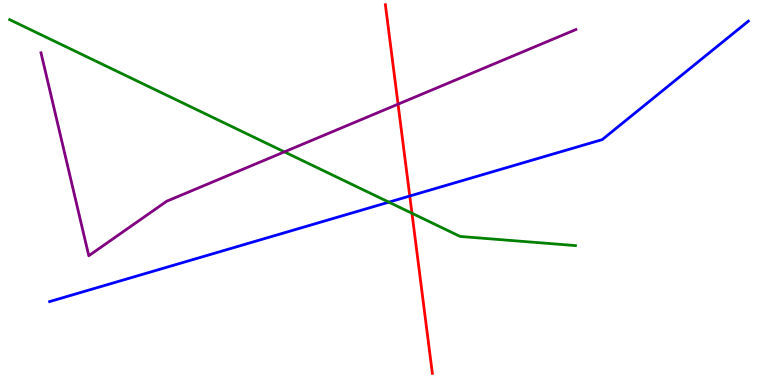[{'lines': ['blue', 'red'], 'intersections': [{'x': 5.29, 'y': 4.91}]}, {'lines': ['green', 'red'], 'intersections': [{'x': 5.32, 'y': 4.46}]}, {'lines': ['purple', 'red'], 'intersections': [{'x': 5.14, 'y': 7.29}]}, {'lines': ['blue', 'green'], 'intersections': [{'x': 5.02, 'y': 4.75}]}, {'lines': ['blue', 'purple'], 'intersections': []}, {'lines': ['green', 'purple'], 'intersections': [{'x': 3.67, 'y': 6.06}]}]